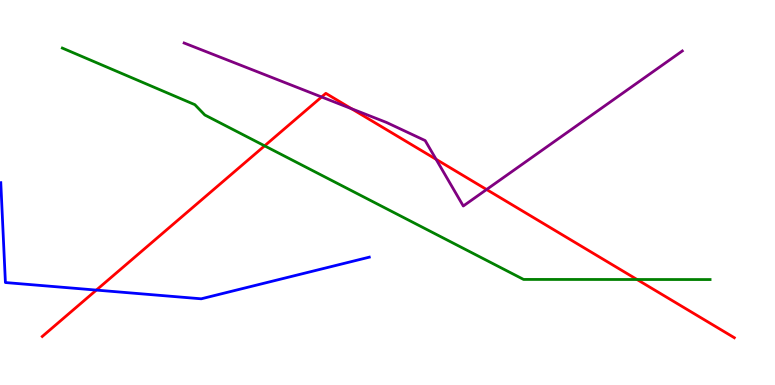[{'lines': ['blue', 'red'], 'intersections': [{'x': 1.24, 'y': 2.47}]}, {'lines': ['green', 'red'], 'intersections': [{'x': 3.41, 'y': 6.21}, {'x': 8.22, 'y': 2.74}]}, {'lines': ['purple', 'red'], 'intersections': [{'x': 4.15, 'y': 7.48}, {'x': 4.54, 'y': 7.18}, {'x': 5.63, 'y': 5.86}, {'x': 6.28, 'y': 5.08}]}, {'lines': ['blue', 'green'], 'intersections': []}, {'lines': ['blue', 'purple'], 'intersections': []}, {'lines': ['green', 'purple'], 'intersections': []}]